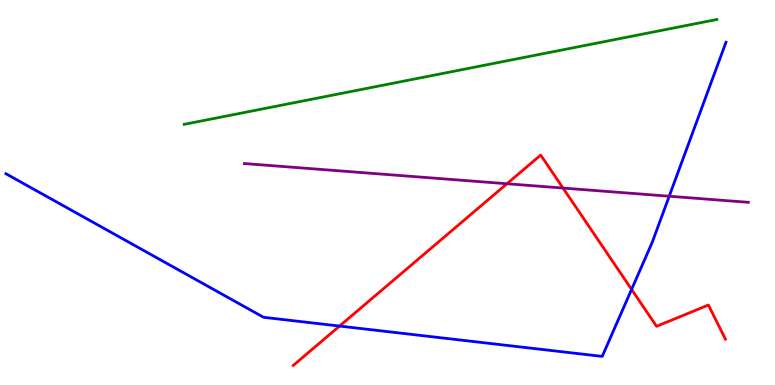[{'lines': ['blue', 'red'], 'intersections': [{'x': 4.38, 'y': 1.53}, {'x': 8.15, 'y': 2.48}]}, {'lines': ['green', 'red'], 'intersections': []}, {'lines': ['purple', 'red'], 'intersections': [{'x': 6.54, 'y': 5.23}, {'x': 7.26, 'y': 5.12}]}, {'lines': ['blue', 'green'], 'intersections': []}, {'lines': ['blue', 'purple'], 'intersections': [{'x': 8.64, 'y': 4.9}]}, {'lines': ['green', 'purple'], 'intersections': []}]